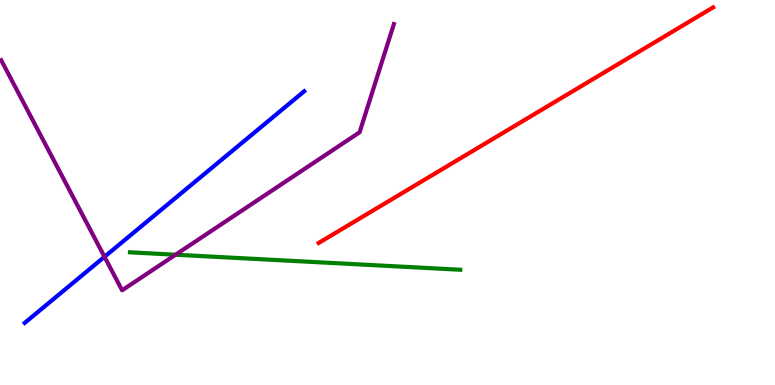[{'lines': ['blue', 'red'], 'intersections': []}, {'lines': ['green', 'red'], 'intersections': []}, {'lines': ['purple', 'red'], 'intersections': []}, {'lines': ['blue', 'green'], 'intersections': []}, {'lines': ['blue', 'purple'], 'intersections': [{'x': 1.35, 'y': 3.33}]}, {'lines': ['green', 'purple'], 'intersections': [{'x': 2.27, 'y': 3.38}]}]